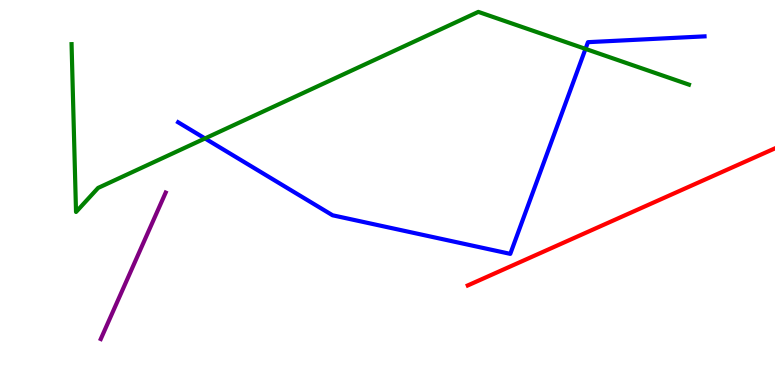[{'lines': ['blue', 'red'], 'intersections': []}, {'lines': ['green', 'red'], 'intersections': []}, {'lines': ['purple', 'red'], 'intersections': []}, {'lines': ['blue', 'green'], 'intersections': [{'x': 2.64, 'y': 6.4}, {'x': 7.55, 'y': 8.73}]}, {'lines': ['blue', 'purple'], 'intersections': []}, {'lines': ['green', 'purple'], 'intersections': []}]